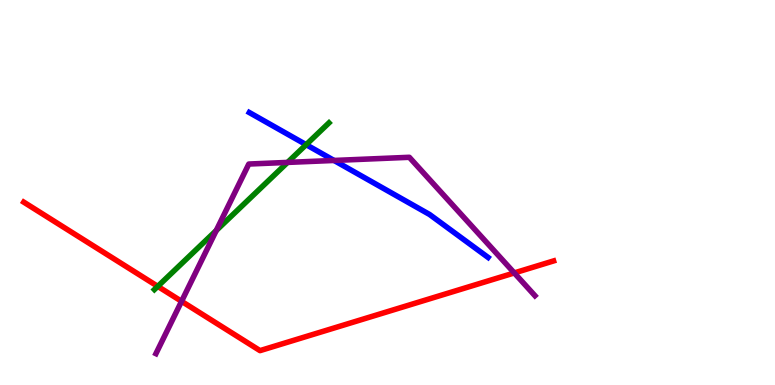[{'lines': ['blue', 'red'], 'intersections': []}, {'lines': ['green', 'red'], 'intersections': [{'x': 2.04, 'y': 2.56}]}, {'lines': ['purple', 'red'], 'intersections': [{'x': 2.34, 'y': 2.17}, {'x': 6.64, 'y': 2.91}]}, {'lines': ['blue', 'green'], 'intersections': [{'x': 3.95, 'y': 6.24}]}, {'lines': ['blue', 'purple'], 'intersections': [{'x': 4.31, 'y': 5.83}]}, {'lines': ['green', 'purple'], 'intersections': [{'x': 2.79, 'y': 4.01}, {'x': 3.71, 'y': 5.78}]}]